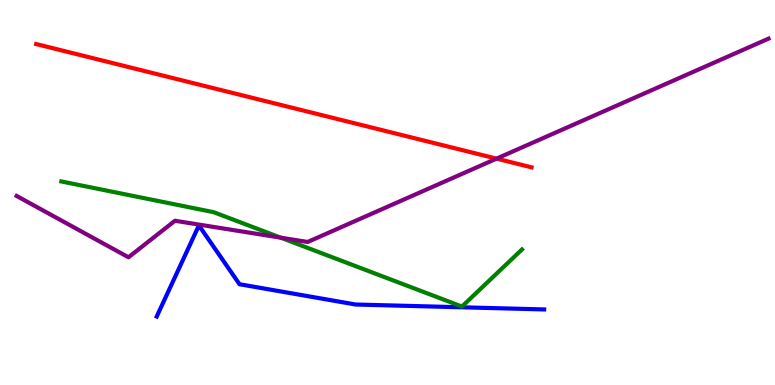[{'lines': ['blue', 'red'], 'intersections': []}, {'lines': ['green', 'red'], 'intersections': []}, {'lines': ['purple', 'red'], 'intersections': [{'x': 6.41, 'y': 5.88}]}, {'lines': ['blue', 'green'], 'intersections': []}, {'lines': ['blue', 'purple'], 'intersections': []}, {'lines': ['green', 'purple'], 'intersections': [{'x': 3.62, 'y': 3.83}]}]